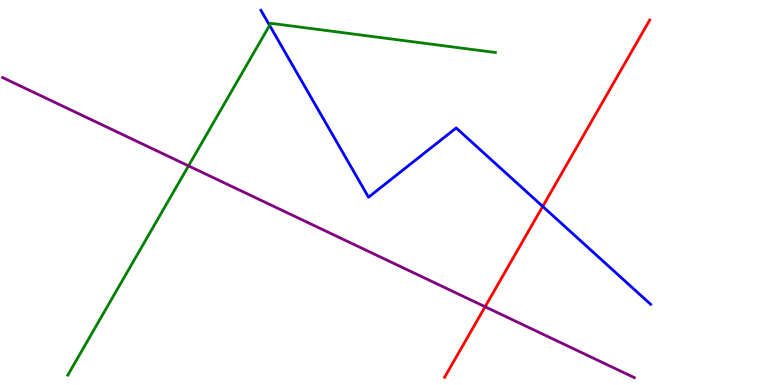[{'lines': ['blue', 'red'], 'intersections': [{'x': 7.0, 'y': 4.64}]}, {'lines': ['green', 'red'], 'intersections': []}, {'lines': ['purple', 'red'], 'intersections': [{'x': 6.26, 'y': 2.03}]}, {'lines': ['blue', 'green'], 'intersections': [{'x': 3.48, 'y': 9.34}]}, {'lines': ['blue', 'purple'], 'intersections': []}, {'lines': ['green', 'purple'], 'intersections': [{'x': 2.43, 'y': 5.69}]}]